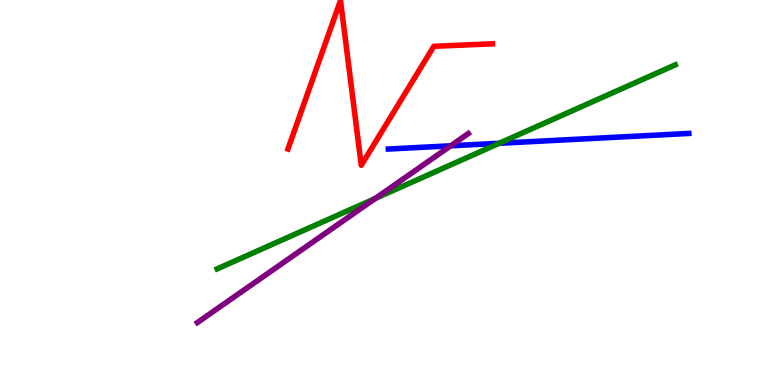[{'lines': ['blue', 'red'], 'intersections': []}, {'lines': ['green', 'red'], 'intersections': []}, {'lines': ['purple', 'red'], 'intersections': []}, {'lines': ['blue', 'green'], 'intersections': [{'x': 6.44, 'y': 6.28}]}, {'lines': ['blue', 'purple'], 'intersections': [{'x': 5.82, 'y': 6.21}]}, {'lines': ['green', 'purple'], 'intersections': [{'x': 4.84, 'y': 4.84}]}]